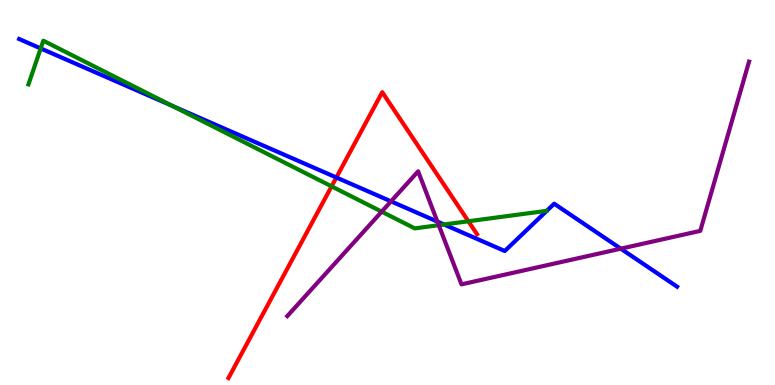[{'lines': ['blue', 'red'], 'intersections': [{'x': 4.34, 'y': 5.39}]}, {'lines': ['green', 'red'], 'intersections': [{'x': 4.28, 'y': 5.16}, {'x': 6.04, 'y': 4.25}]}, {'lines': ['purple', 'red'], 'intersections': []}, {'lines': ['blue', 'green'], 'intersections': [{'x': 0.525, 'y': 8.74}, {'x': 2.22, 'y': 7.25}, {'x': 5.73, 'y': 4.17}]}, {'lines': ['blue', 'purple'], 'intersections': [{'x': 5.05, 'y': 4.77}, {'x': 5.64, 'y': 4.24}, {'x': 8.01, 'y': 3.54}]}, {'lines': ['green', 'purple'], 'intersections': [{'x': 4.93, 'y': 4.5}, {'x': 5.66, 'y': 4.15}]}]